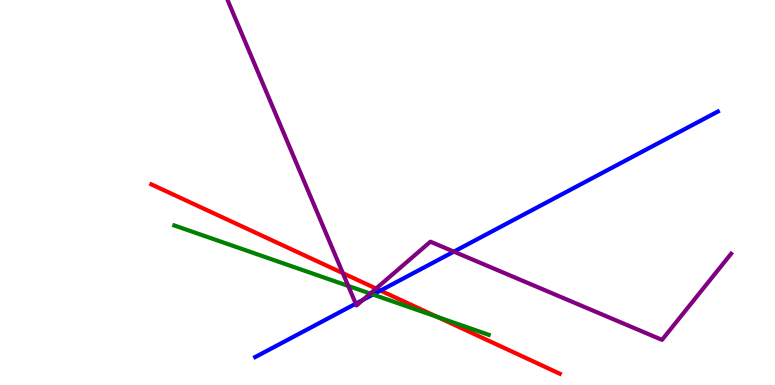[{'lines': ['blue', 'red'], 'intersections': [{'x': 4.91, 'y': 2.45}]}, {'lines': ['green', 'red'], 'intersections': [{'x': 5.64, 'y': 1.77}]}, {'lines': ['purple', 'red'], 'intersections': [{'x': 4.42, 'y': 2.91}, {'x': 4.85, 'y': 2.51}]}, {'lines': ['blue', 'green'], 'intersections': [{'x': 4.81, 'y': 2.35}]}, {'lines': ['blue', 'purple'], 'intersections': [{'x': 4.59, 'y': 2.11}, {'x': 4.68, 'y': 2.21}, {'x': 5.86, 'y': 3.46}]}, {'lines': ['green', 'purple'], 'intersections': [{'x': 4.49, 'y': 2.57}, {'x': 4.78, 'y': 2.37}]}]